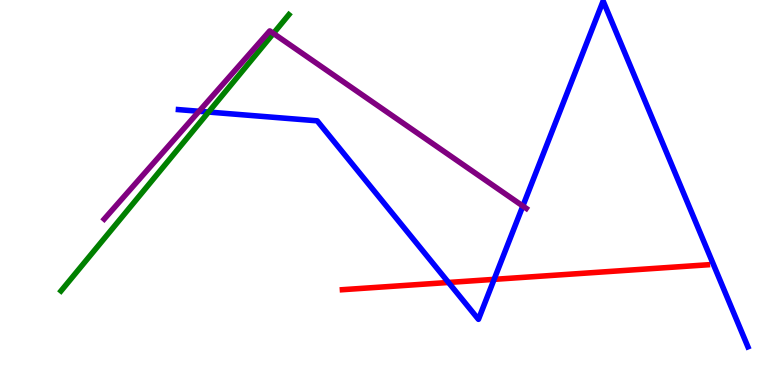[{'lines': ['blue', 'red'], 'intersections': [{'x': 5.79, 'y': 2.66}, {'x': 6.38, 'y': 2.74}]}, {'lines': ['green', 'red'], 'intersections': []}, {'lines': ['purple', 'red'], 'intersections': []}, {'lines': ['blue', 'green'], 'intersections': [{'x': 2.69, 'y': 7.09}]}, {'lines': ['blue', 'purple'], 'intersections': [{'x': 2.57, 'y': 7.11}, {'x': 6.75, 'y': 4.65}]}, {'lines': ['green', 'purple'], 'intersections': [{'x': 3.53, 'y': 9.13}]}]